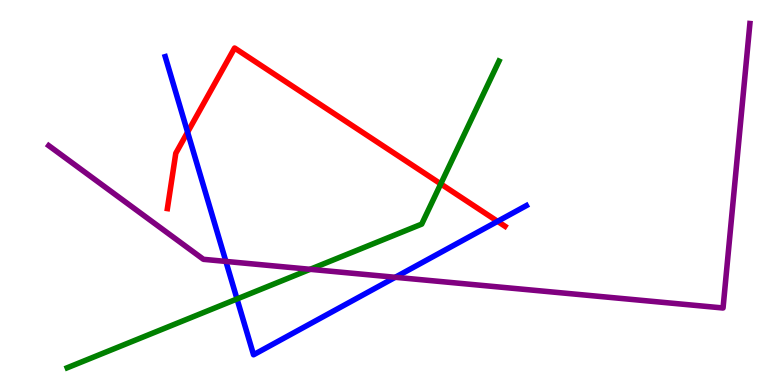[{'lines': ['blue', 'red'], 'intersections': [{'x': 2.42, 'y': 6.57}, {'x': 6.42, 'y': 4.25}]}, {'lines': ['green', 'red'], 'intersections': [{'x': 5.69, 'y': 5.22}]}, {'lines': ['purple', 'red'], 'intersections': []}, {'lines': ['blue', 'green'], 'intersections': [{'x': 3.06, 'y': 2.23}]}, {'lines': ['blue', 'purple'], 'intersections': [{'x': 2.91, 'y': 3.21}, {'x': 5.1, 'y': 2.8}]}, {'lines': ['green', 'purple'], 'intersections': [{'x': 4.0, 'y': 3.0}]}]